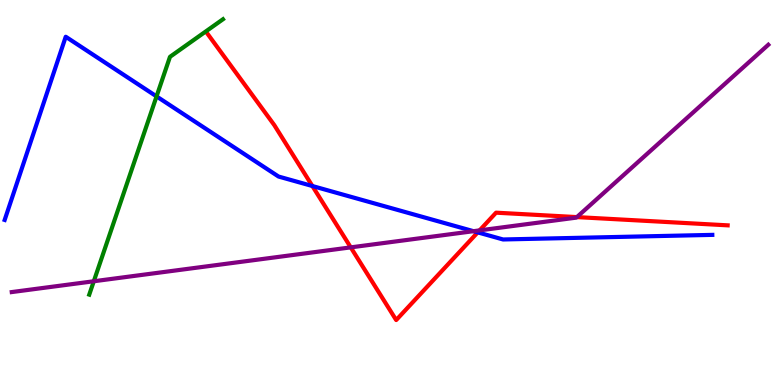[{'lines': ['blue', 'red'], 'intersections': [{'x': 4.03, 'y': 5.17}, {'x': 6.16, 'y': 3.96}]}, {'lines': ['green', 'red'], 'intersections': []}, {'lines': ['purple', 'red'], 'intersections': [{'x': 4.53, 'y': 3.57}, {'x': 6.19, 'y': 4.02}, {'x': 7.44, 'y': 4.36}]}, {'lines': ['blue', 'green'], 'intersections': [{'x': 2.02, 'y': 7.5}]}, {'lines': ['blue', 'purple'], 'intersections': [{'x': 6.11, 'y': 4.0}]}, {'lines': ['green', 'purple'], 'intersections': [{'x': 1.21, 'y': 2.69}]}]